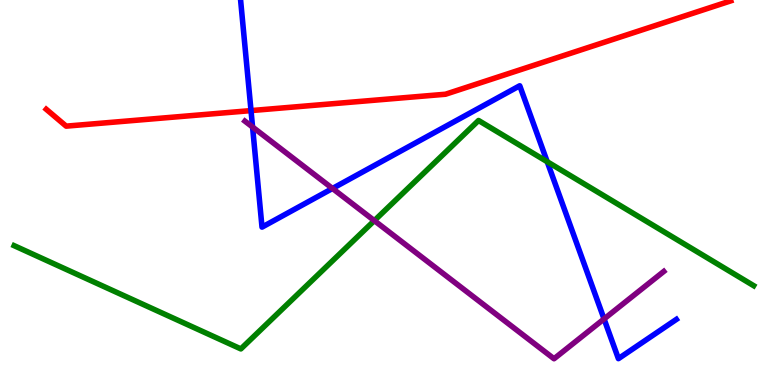[{'lines': ['blue', 'red'], 'intersections': [{'x': 3.24, 'y': 7.13}]}, {'lines': ['green', 'red'], 'intersections': []}, {'lines': ['purple', 'red'], 'intersections': []}, {'lines': ['blue', 'green'], 'intersections': [{'x': 7.06, 'y': 5.8}]}, {'lines': ['blue', 'purple'], 'intersections': [{'x': 3.26, 'y': 6.7}, {'x': 4.29, 'y': 5.1}, {'x': 7.79, 'y': 1.72}]}, {'lines': ['green', 'purple'], 'intersections': [{'x': 4.83, 'y': 4.27}]}]